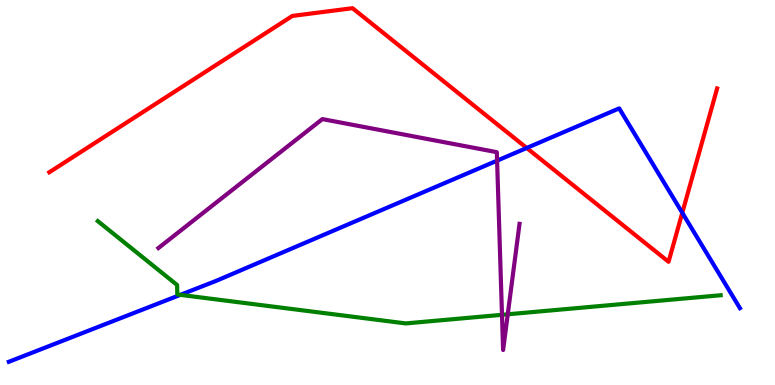[{'lines': ['blue', 'red'], 'intersections': [{'x': 6.8, 'y': 6.16}, {'x': 8.8, 'y': 4.47}]}, {'lines': ['green', 'red'], 'intersections': []}, {'lines': ['purple', 'red'], 'intersections': []}, {'lines': ['blue', 'green'], 'intersections': [{'x': 2.33, 'y': 2.34}]}, {'lines': ['blue', 'purple'], 'intersections': [{'x': 6.41, 'y': 5.83}]}, {'lines': ['green', 'purple'], 'intersections': [{'x': 6.48, 'y': 1.82}, {'x': 6.55, 'y': 1.84}]}]